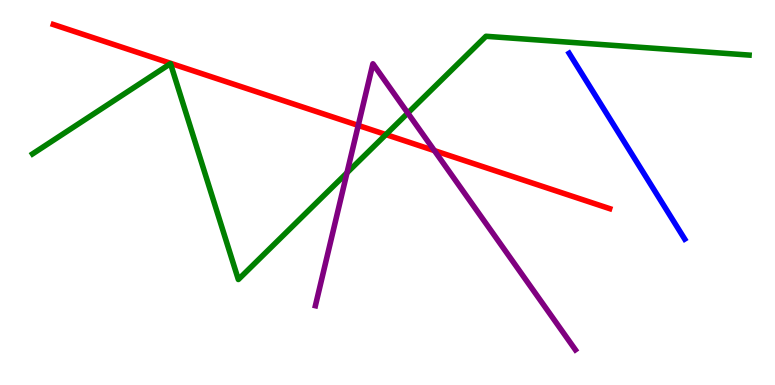[{'lines': ['blue', 'red'], 'intersections': []}, {'lines': ['green', 'red'], 'intersections': [{'x': 4.98, 'y': 6.5}]}, {'lines': ['purple', 'red'], 'intersections': [{'x': 4.62, 'y': 6.74}, {'x': 5.61, 'y': 6.09}]}, {'lines': ['blue', 'green'], 'intersections': []}, {'lines': ['blue', 'purple'], 'intersections': []}, {'lines': ['green', 'purple'], 'intersections': [{'x': 4.48, 'y': 5.51}, {'x': 5.26, 'y': 7.06}]}]